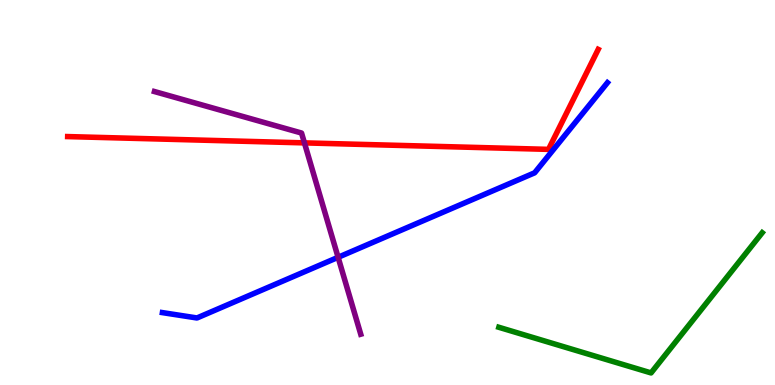[{'lines': ['blue', 'red'], 'intersections': []}, {'lines': ['green', 'red'], 'intersections': []}, {'lines': ['purple', 'red'], 'intersections': [{'x': 3.93, 'y': 6.29}]}, {'lines': ['blue', 'green'], 'intersections': []}, {'lines': ['blue', 'purple'], 'intersections': [{'x': 4.36, 'y': 3.32}]}, {'lines': ['green', 'purple'], 'intersections': []}]